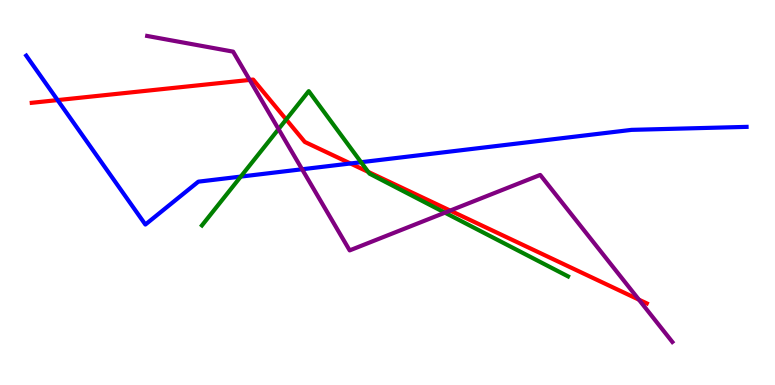[{'lines': ['blue', 'red'], 'intersections': [{'x': 0.743, 'y': 7.4}, {'x': 4.52, 'y': 5.75}]}, {'lines': ['green', 'red'], 'intersections': [{'x': 3.69, 'y': 6.9}, {'x': 4.75, 'y': 5.54}]}, {'lines': ['purple', 'red'], 'intersections': [{'x': 3.22, 'y': 7.92}, {'x': 5.81, 'y': 4.53}, {'x': 8.24, 'y': 2.22}]}, {'lines': ['blue', 'green'], 'intersections': [{'x': 3.11, 'y': 5.41}, {'x': 4.66, 'y': 5.79}]}, {'lines': ['blue', 'purple'], 'intersections': [{'x': 3.9, 'y': 5.6}]}, {'lines': ['green', 'purple'], 'intersections': [{'x': 3.59, 'y': 6.65}, {'x': 5.74, 'y': 4.48}]}]